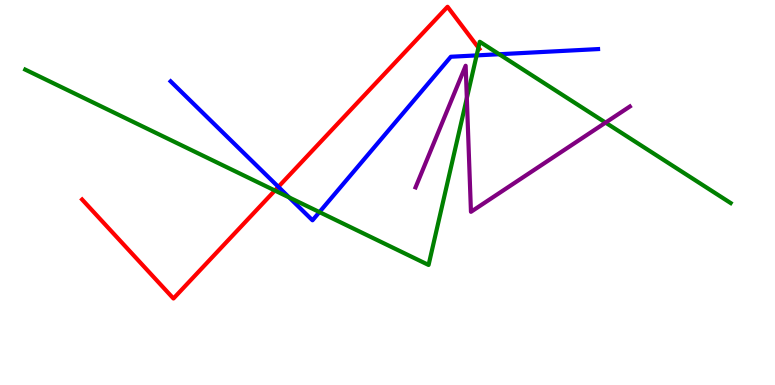[{'lines': ['blue', 'red'], 'intersections': [{'x': 3.59, 'y': 5.15}]}, {'lines': ['green', 'red'], 'intersections': [{'x': 3.55, 'y': 5.05}, {'x': 6.17, 'y': 8.76}]}, {'lines': ['purple', 'red'], 'intersections': []}, {'lines': ['blue', 'green'], 'intersections': [{'x': 3.73, 'y': 4.87}, {'x': 4.12, 'y': 4.49}, {'x': 6.15, 'y': 8.56}, {'x': 6.44, 'y': 8.59}]}, {'lines': ['blue', 'purple'], 'intersections': []}, {'lines': ['green', 'purple'], 'intersections': [{'x': 6.02, 'y': 7.45}, {'x': 7.81, 'y': 6.82}]}]